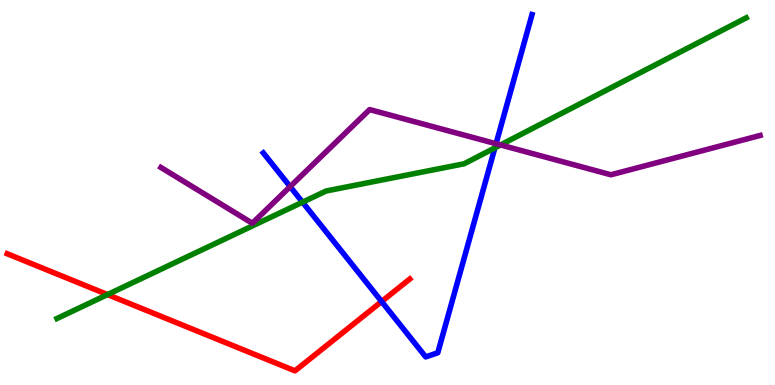[{'lines': ['blue', 'red'], 'intersections': [{'x': 4.92, 'y': 2.17}]}, {'lines': ['green', 'red'], 'intersections': [{'x': 1.39, 'y': 2.35}]}, {'lines': ['purple', 'red'], 'intersections': []}, {'lines': ['blue', 'green'], 'intersections': [{'x': 3.9, 'y': 4.75}, {'x': 6.39, 'y': 6.16}]}, {'lines': ['blue', 'purple'], 'intersections': [{'x': 3.74, 'y': 5.15}, {'x': 6.4, 'y': 6.27}]}, {'lines': ['green', 'purple'], 'intersections': [{'x': 6.46, 'y': 6.24}]}]